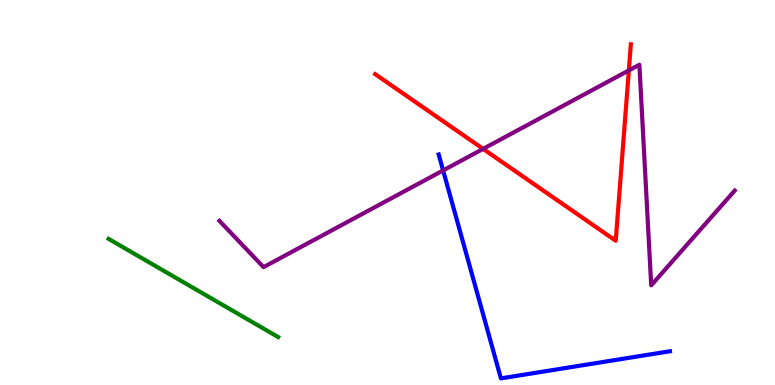[{'lines': ['blue', 'red'], 'intersections': []}, {'lines': ['green', 'red'], 'intersections': []}, {'lines': ['purple', 'red'], 'intersections': [{'x': 6.23, 'y': 6.13}, {'x': 8.11, 'y': 8.17}]}, {'lines': ['blue', 'green'], 'intersections': []}, {'lines': ['blue', 'purple'], 'intersections': [{'x': 5.72, 'y': 5.57}]}, {'lines': ['green', 'purple'], 'intersections': []}]